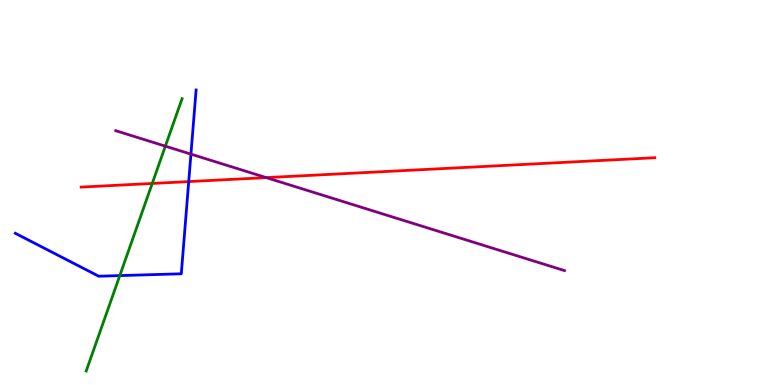[{'lines': ['blue', 'red'], 'intersections': [{'x': 2.44, 'y': 5.28}]}, {'lines': ['green', 'red'], 'intersections': [{'x': 1.96, 'y': 5.23}]}, {'lines': ['purple', 'red'], 'intersections': [{'x': 3.44, 'y': 5.39}]}, {'lines': ['blue', 'green'], 'intersections': [{'x': 1.55, 'y': 2.84}]}, {'lines': ['blue', 'purple'], 'intersections': [{'x': 2.46, 'y': 6.0}]}, {'lines': ['green', 'purple'], 'intersections': [{'x': 2.13, 'y': 6.2}]}]